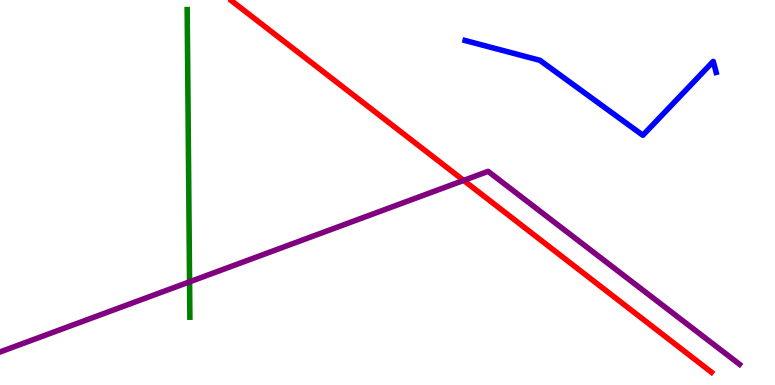[{'lines': ['blue', 'red'], 'intersections': []}, {'lines': ['green', 'red'], 'intersections': []}, {'lines': ['purple', 'red'], 'intersections': [{'x': 5.98, 'y': 5.31}]}, {'lines': ['blue', 'green'], 'intersections': []}, {'lines': ['blue', 'purple'], 'intersections': []}, {'lines': ['green', 'purple'], 'intersections': [{'x': 2.45, 'y': 2.68}]}]